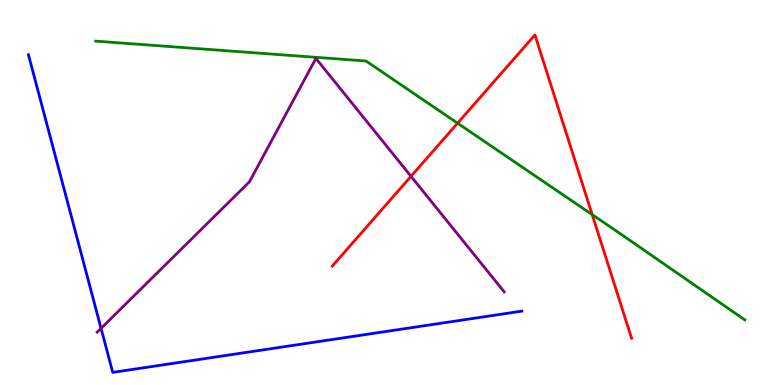[{'lines': ['blue', 'red'], 'intersections': []}, {'lines': ['green', 'red'], 'intersections': [{'x': 5.9, 'y': 6.8}, {'x': 7.64, 'y': 4.43}]}, {'lines': ['purple', 'red'], 'intersections': [{'x': 5.3, 'y': 5.42}]}, {'lines': ['blue', 'green'], 'intersections': []}, {'lines': ['blue', 'purple'], 'intersections': [{'x': 1.3, 'y': 1.47}]}, {'lines': ['green', 'purple'], 'intersections': []}]